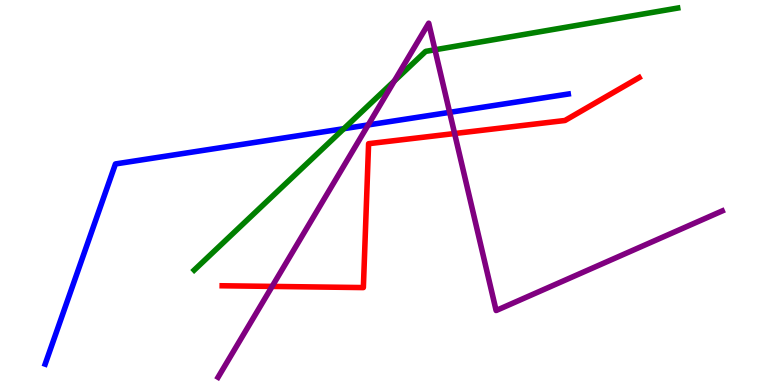[{'lines': ['blue', 'red'], 'intersections': []}, {'lines': ['green', 'red'], 'intersections': []}, {'lines': ['purple', 'red'], 'intersections': [{'x': 3.51, 'y': 2.56}, {'x': 5.87, 'y': 6.53}]}, {'lines': ['blue', 'green'], 'intersections': [{'x': 4.44, 'y': 6.66}]}, {'lines': ['blue', 'purple'], 'intersections': [{'x': 4.75, 'y': 6.76}, {'x': 5.8, 'y': 7.08}]}, {'lines': ['green', 'purple'], 'intersections': [{'x': 5.09, 'y': 7.9}, {'x': 5.61, 'y': 8.71}]}]